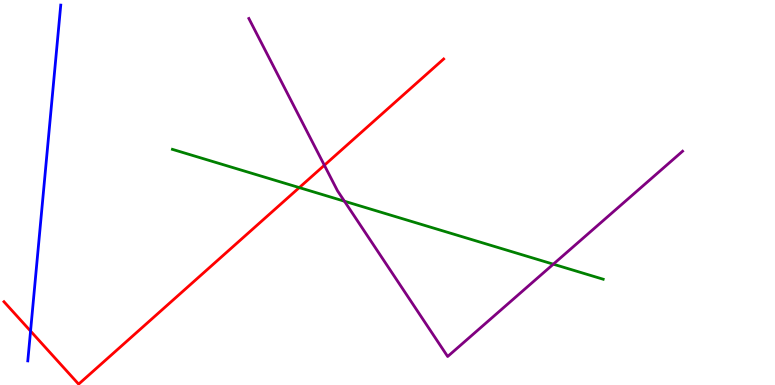[{'lines': ['blue', 'red'], 'intersections': [{'x': 0.394, 'y': 1.4}]}, {'lines': ['green', 'red'], 'intersections': [{'x': 3.86, 'y': 5.13}]}, {'lines': ['purple', 'red'], 'intersections': [{'x': 4.19, 'y': 5.71}]}, {'lines': ['blue', 'green'], 'intersections': []}, {'lines': ['blue', 'purple'], 'intersections': []}, {'lines': ['green', 'purple'], 'intersections': [{'x': 4.44, 'y': 4.77}, {'x': 7.14, 'y': 3.14}]}]